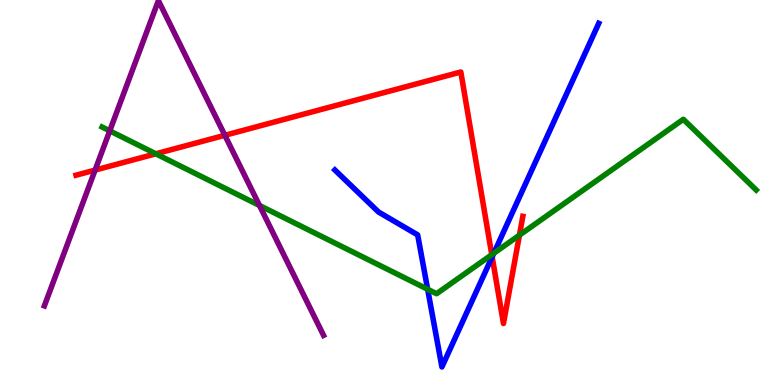[{'lines': ['blue', 'red'], 'intersections': [{'x': 6.35, 'y': 3.33}]}, {'lines': ['green', 'red'], 'intersections': [{'x': 2.01, 'y': 6.01}, {'x': 6.35, 'y': 3.38}, {'x': 6.7, 'y': 3.89}]}, {'lines': ['purple', 'red'], 'intersections': [{'x': 1.23, 'y': 5.58}, {'x': 2.9, 'y': 6.49}]}, {'lines': ['blue', 'green'], 'intersections': [{'x': 5.52, 'y': 2.49}, {'x': 6.37, 'y': 3.42}]}, {'lines': ['blue', 'purple'], 'intersections': []}, {'lines': ['green', 'purple'], 'intersections': [{'x': 1.42, 'y': 6.6}, {'x': 3.35, 'y': 4.66}]}]